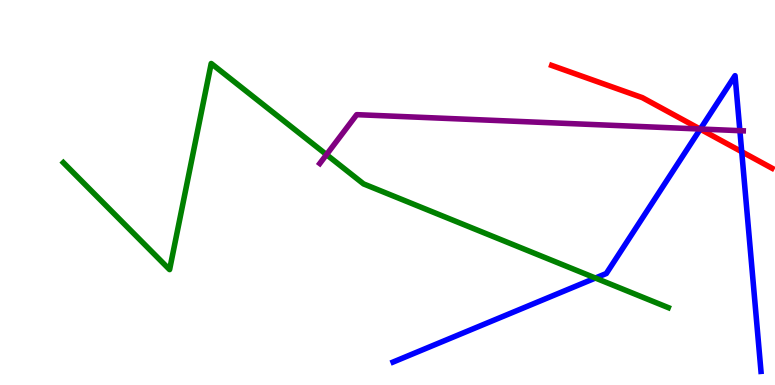[{'lines': ['blue', 'red'], 'intersections': [{'x': 9.04, 'y': 6.65}, {'x': 9.57, 'y': 6.06}]}, {'lines': ['green', 'red'], 'intersections': []}, {'lines': ['purple', 'red'], 'intersections': [{'x': 9.03, 'y': 6.65}]}, {'lines': ['blue', 'green'], 'intersections': [{'x': 7.68, 'y': 2.78}]}, {'lines': ['blue', 'purple'], 'intersections': [{'x': 9.04, 'y': 6.65}, {'x': 9.55, 'y': 6.61}]}, {'lines': ['green', 'purple'], 'intersections': [{'x': 4.21, 'y': 5.98}]}]